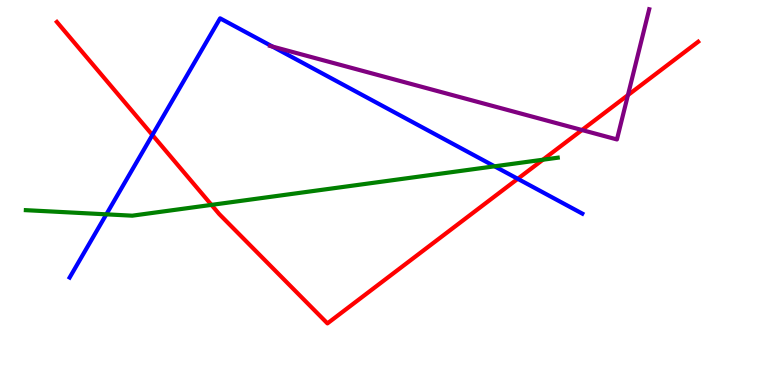[{'lines': ['blue', 'red'], 'intersections': [{'x': 1.97, 'y': 6.49}, {'x': 6.68, 'y': 5.36}]}, {'lines': ['green', 'red'], 'intersections': [{'x': 2.73, 'y': 4.68}, {'x': 7.01, 'y': 5.85}]}, {'lines': ['purple', 'red'], 'intersections': [{'x': 7.51, 'y': 6.62}, {'x': 8.1, 'y': 7.53}]}, {'lines': ['blue', 'green'], 'intersections': [{'x': 1.37, 'y': 4.43}, {'x': 6.38, 'y': 5.68}]}, {'lines': ['blue', 'purple'], 'intersections': [{'x': 3.52, 'y': 8.79}]}, {'lines': ['green', 'purple'], 'intersections': []}]